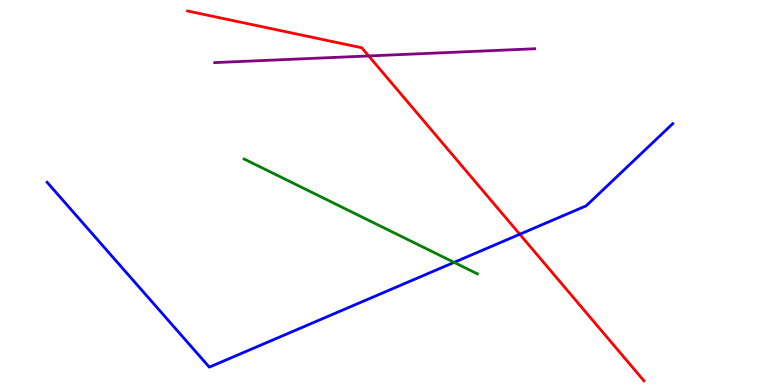[{'lines': ['blue', 'red'], 'intersections': [{'x': 6.71, 'y': 3.92}]}, {'lines': ['green', 'red'], 'intersections': []}, {'lines': ['purple', 'red'], 'intersections': [{'x': 4.76, 'y': 8.55}]}, {'lines': ['blue', 'green'], 'intersections': [{'x': 5.86, 'y': 3.19}]}, {'lines': ['blue', 'purple'], 'intersections': []}, {'lines': ['green', 'purple'], 'intersections': []}]